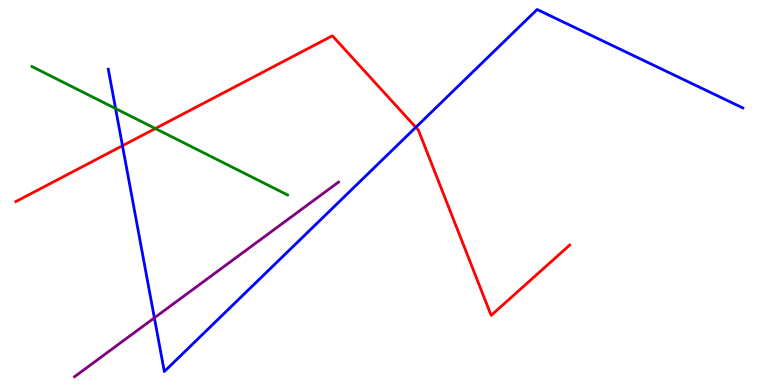[{'lines': ['blue', 'red'], 'intersections': [{'x': 1.58, 'y': 6.21}, {'x': 5.37, 'y': 6.69}]}, {'lines': ['green', 'red'], 'intersections': [{'x': 2.0, 'y': 6.66}]}, {'lines': ['purple', 'red'], 'intersections': []}, {'lines': ['blue', 'green'], 'intersections': [{'x': 1.49, 'y': 7.18}]}, {'lines': ['blue', 'purple'], 'intersections': [{'x': 1.99, 'y': 1.74}]}, {'lines': ['green', 'purple'], 'intersections': []}]